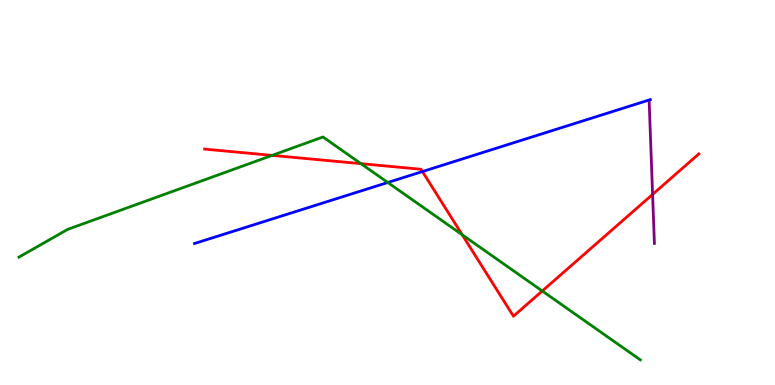[{'lines': ['blue', 'red'], 'intersections': [{'x': 5.45, 'y': 5.54}]}, {'lines': ['green', 'red'], 'intersections': [{'x': 3.51, 'y': 5.96}, {'x': 4.66, 'y': 5.75}, {'x': 5.96, 'y': 3.9}, {'x': 7.0, 'y': 2.44}]}, {'lines': ['purple', 'red'], 'intersections': [{'x': 8.42, 'y': 4.95}]}, {'lines': ['blue', 'green'], 'intersections': [{'x': 5.0, 'y': 5.26}]}, {'lines': ['blue', 'purple'], 'intersections': []}, {'lines': ['green', 'purple'], 'intersections': []}]